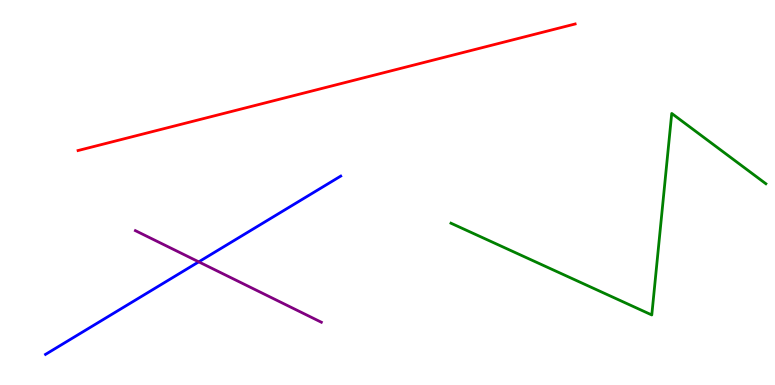[{'lines': ['blue', 'red'], 'intersections': []}, {'lines': ['green', 'red'], 'intersections': []}, {'lines': ['purple', 'red'], 'intersections': []}, {'lines': ['blue', 'green'], 'intersections': []}, {'lines': ['blue', 'purple'], 'intersections': [{'x': 2.56, 'y': 3.2}]}, {'lines': ['green', 'purple'], 'intersections': []}]